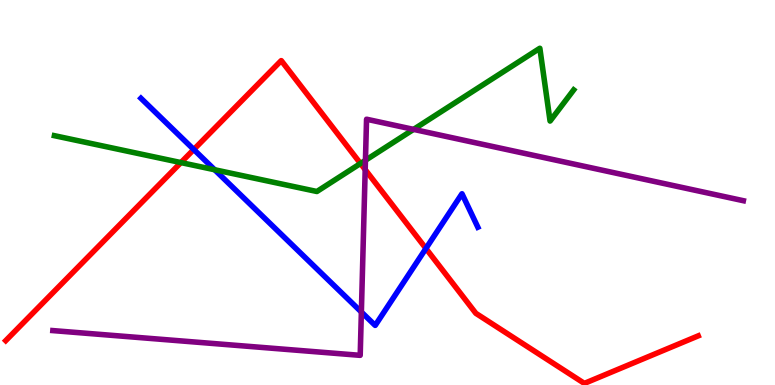[{'lines': ['blue', 'red'], 'intersections': [{'x': 2.5, 'y': 6.12}, {'x': 5.5, 'y': 3.55}]}, {'lines': ['green', 'red'], 'intersections': [{'x': 2.33, 'y': 5.78}, {'x': 4.65, 'y': 5.75}]}, {'lines': ['purple', 'red'], 'intersections': [{'x': 4.71, 'y': 5.59}]}, {'lines': ['blue', 'green'], 'intersections': [{'x': 2.77, 'y': 5.59}]}, {'lines': ['blue', 'purple'], 'intersections': [{'x': 4.66, 'y': 1.9}]}, {'lines': ['green', 'purple'], 'intersections': [{'x': 4.72, 'y': 5.84}, {'x': 5.34, 'y': 6.64}]}]